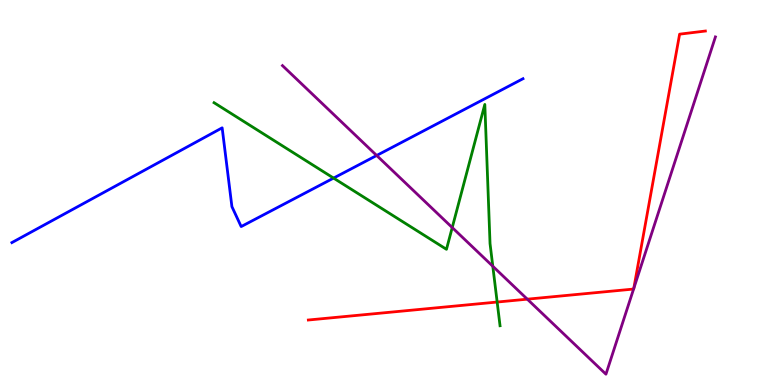[{'lines': ['blue', 'red'], 'intersections': []}, {'lines': ['green', 'red'], 'intersections': [{'x': 6.41, 'y': 2.15}]}, {'lines': ['purple', 'red'], 'intersections': [{'x': 6.8, 'y': 2.23}, {'x': 8.18, 'y': 2.49}, {'x': 8.18, 'y': 2.51}]}, {'lines': ['blue', 'green'], 'intersections': [{'x': 4.3, 'y': 5.37}]}, {'lines': ['blue', 'purple'], 'intersections': [{'x': 4.86, 'y': 5.96}]}, {'lines': ['green', 'purple'], 'intersections': [{'x': 5.84, 'y': 4.09}, {'x': 6.36, 'y': 3.08}]}]